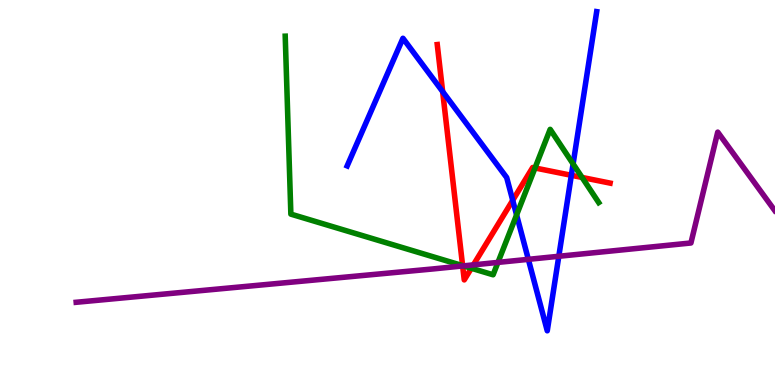[{'lines': ['blue', 'red'], 'intersections': [{'x': 5.71, 'y': 7.62}, {'x': 6.62, 'y': 4.8}, {'x': 7.37, 'y': 5.45}]}, {'lines': ['green', 'red'], 'intersections': [{'x': 5.97, 'y': 3.1}, {'x': 6.08, 'y': 3.03}, {'x': 6.9, 'y': 5.64}, {'x': 7.51, 'y': 5.39}]}, {'lines': ['purple', 'red'], 'intersections': [{'x': 5.97, 'y': 3.09}, {'x': 6.11, 'y': 3.12}]}, {'lines': ['blue', 'green'], 'intersections': [{'x': 6.67, 'y': 4.42}, {'x': 7.39, 'y': 5.74}]}, {'lines': ['blue', 'purple'], 'intersections': [{'x': 6.82, 'y': 3.26}, {'x': 7.21, 'y': 3.34}]}, {'lines': ['green', 'purple'], 'intersections': [{'x': 5.98, 'y': 3.09}, {'x': 6.43, 'y': 3.18}]}]